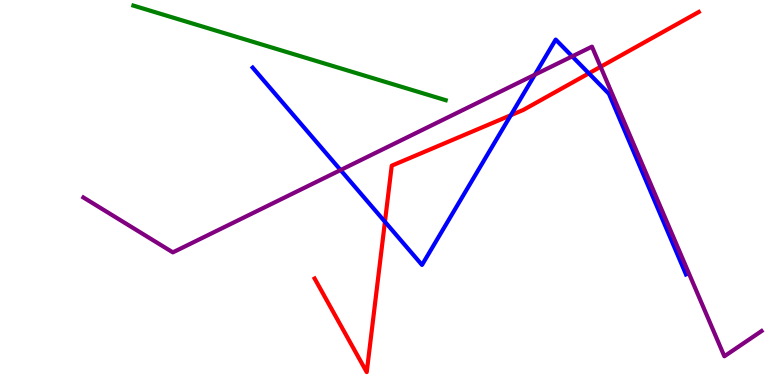[{'lines': ['blue', 'red'], 'intersections': [{'x': 4.97, 'y': 4.24}, {'x': 6.59, 'y': 7.01}, {'x': 7.6, 'y': 8.09}]}, {'lines': ['green', 'red'], 'intersections': []}, {'lines': ['purple', 'red'], 'intersections': [{'x': 7.75, 'y': 8.26}]}, {'lines': ['blue', 'green'], 'intersections': []}, {'lines': ['blue', 'purple'], 'intersections': [{'x': 4.39, 'y': 5.58}, {'x': 6.9, 'y': 8.06}, {'x': 7.38, 'y': 8.54}]}, {'lines': ['green', 'purple'], 'intersections': []}]